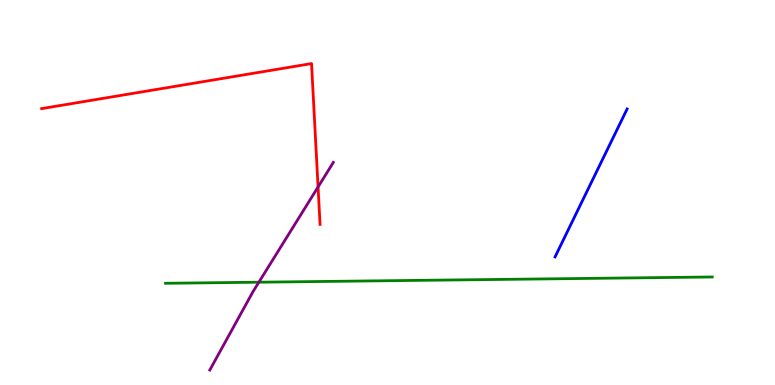[{'lines': ['blue', 'red'], 'intersections': []}, {'lines': ['green', 'red'], 'intersections': []}, {'lines': ['purple', 'red'], 'intersections': [{'x': 4.1, 'y': 5.14}]}, {'lines': ['blue', 'green'], 'intersections': []}, {'lines': ['blue', 'purple'], 'intersections': []}, {'lines': ['green', 'purple'], 'intersections': [{'x': 3.34, 'y': 2.67}]}]